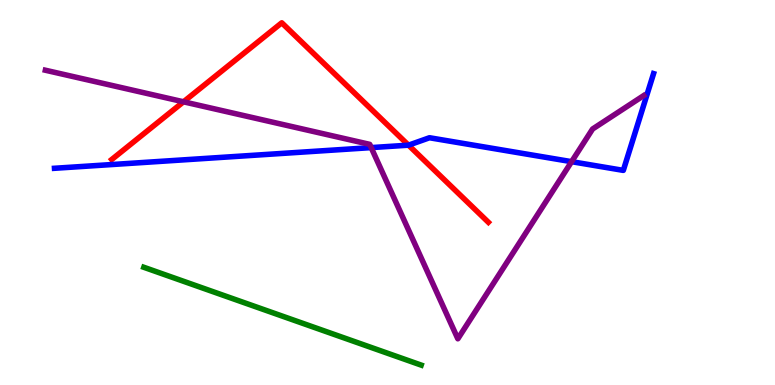[{'lines': ['blue', 'red'], 'intersections': [{'x': 5.27, 'y': 6.23}]}, {'lines': ['green', 'red'], 'intersections': []}, {'lines': ['purple', 'red'], 'intersections': [{'x': 2.37, 'y': 7.36}]}, {'lines': ['blue', 'green'], 'intersections': []}, {'lines': ['blue', 'purple'], 'intersections': [{'x': 4.79, 'y': 6.17}, {'x': 7.38, 'y': 5.8}]}, {'lines': ['green', 'purple'], 'intersections': []}]